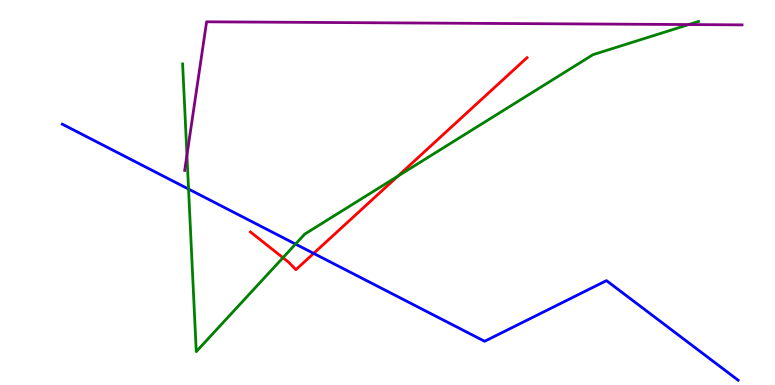[{'lines': ['blue', 'red'], 'intersections': [{'x': 4.05, 'y': 3.42}]}, {'lines': ['green', 'red'], 'intersections': [{'x': 3.65, 'y': 3.31}, {'x': 5.13, 'y': 5.43}]}, {'lines': ['purple', 'red'], 'intersections': []}, {'lines': ['blue', 'green'], 'intersections': [{'x': 2.43, 'y': 5.09}, {'x': 3.81, 'y': 3.66}]}, {'lines': ['blue', 'purple'], 'intersections': []}, {'lines': ['green', 'purple'], 'intersections': [{'x': 2.41, 'y': 5.97}, {'x': 8.89, 'y': 9.36}]}]